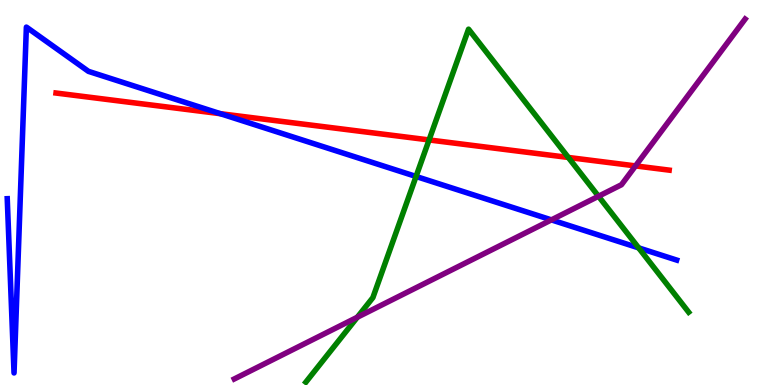[{'lines': ['blue', 'red'], 'intersections': [{'x': 2.84, 'y': 7.05}]}, {'lines': ['green', 'red'], 'intersections': [{'x': 5.54, 'y': 6.37}, {'x': 7.33, 'y': 5.91}]}, {'lines': ['purple', 'red'], 'intersections': [{'x': 8.2, 'y': 5.69}]}, {'lines': ['blue', 'green'], 'intersections': [{'x': 5.37, 'y': 5.42}, {'x': 8.24, 'y': 3.56}]}, {'lines': ['blue', 'purple'], 'intersections': [{'x': 7.11, 'y': 4.29}]}, {'lines': ['green', 'purple'], 'intersections': [{'x': 4.61, 'y': 1.76}, {'x': 7.72, 'y': 4.9}]}]